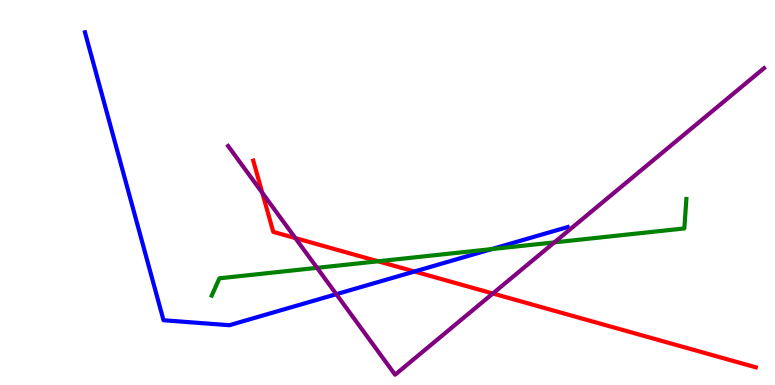[{'lines': ['blue', 'red'], 'intersections': [{'x': 5.35, 'y': 2.95}]}, {'lines': ['green', 'red'], 'intersections': [{'x': 4.88, 'y': 3.21}]}, {'lines': ['purple', 'red'], 'intersections': [{'x': 3.38, 'y': 4.99}, {'x': 3.81, 'y': 3.82}, {'x': 6.36, 'y': 2.38}]}, {'lines': ['blue', 'green'], 'intersections': [{'x': 6.34, 'y': 3.53}]}, {'lines': ['blue', 'purple'], 'intersections': [{'x': 4.34, 'y': 2.36}]}, {'lines': ['green', 'purple'], 'intersections': [{'x': 4.09, 'y': 3.04}, {'x': 7.15, 'y': 3.7}]}]